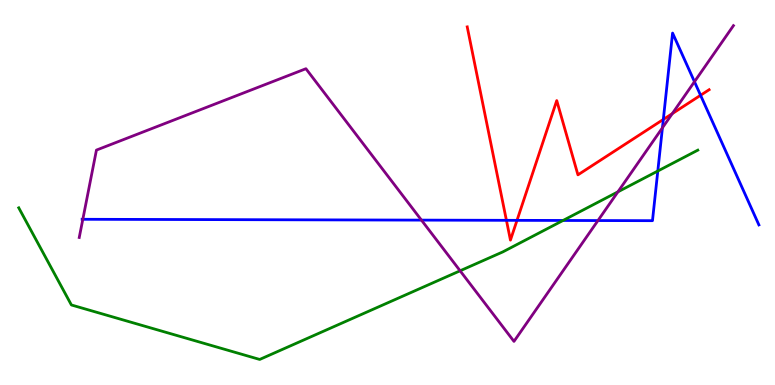[{'lines': ['blue', 'red'], 'intersections': [{'x': 6.53, 'y': 4.28}, {'x': 6.67, 'y': 4.28}, {'x': 8.56, 'y': 6.9}, {'x': 9.04, 'y': 7.53}]}, {'lines': ['green', 'red'], 'intersections': []}, {'lines': ['purple', 'red'], 'intersections': [{'x': 8.67, 'y': 7.05}]}, {'lines': ['blue', 'green'], 'intersections': [{'x': 7.27, 'y': 4.27}, {'x': 8.49, 'y': 5.56}]}, {'lines': ['blue', 'purple'], 'intersections': [{'x': 1.07, 'y': 4.3}, {'x': 5.44, 'y': 4.28}, {'x': 7.72, 'y': 4.27}, {'x': 8.55, 'y': 6.68}, {'x': 8.96, 'y': 7.88}]}, {'lines': ['green', 'purple'], 'intersections': [{'x': 5.94, 'y': 2.97}, {'x': 7.97, 'y': 5.02}]}]